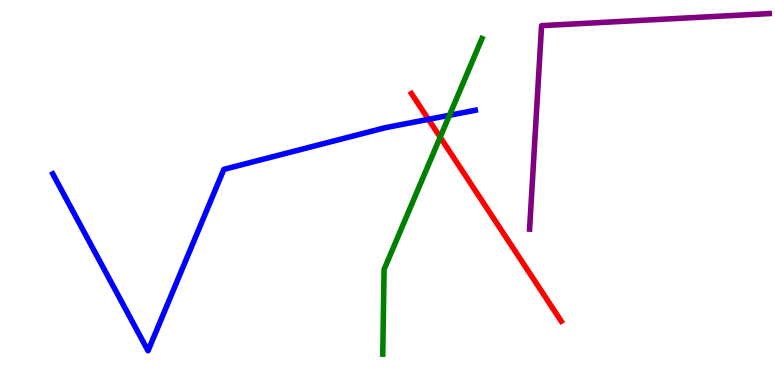[{'lines': ['blue', 'red'], 'intersections': [{'x': 5.53, 'y': 6.9}]}, {'lines': ['green', 'red'], 'intersections': [{'x': 5.68, 'y': 6.44}]}, {'lines': ['purple', 'red'], 'intersections': []}, {'lines': ['blue', 'green'], 'intersections': [{'x': 5.8, 'y': 7.01}]}, {'lines': ['blue', 'purple'], 'intersections': []}, {'lines': ['green', 'purple'], 'intersections': []}]